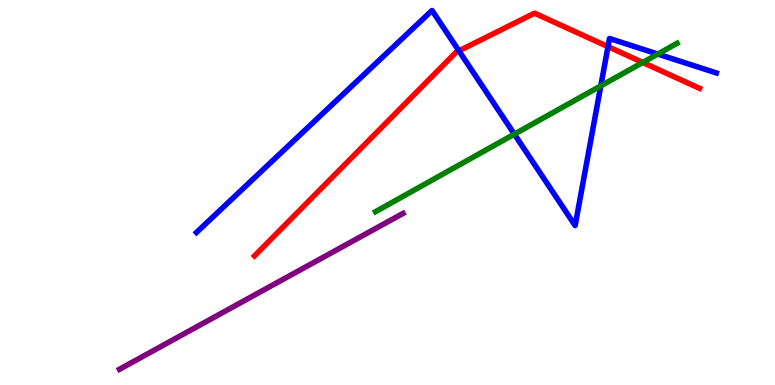[{'lines': ['blue', 'red'], 'intersections': [{'x': 5.92, 'y': 8.68}, {'x': 7.85, 'y': 8.79}]}, {'lines': ['green', 'red'], 'intersections': [{'x': 8.29, 'y': 8.38}]}, {'lines': ['purple', 'red'], 'intersections': []}, {'lines': ['blue', 'green'], 'intersections': [{'x': 6.64, 'y': 6.52}, {'x': 7.75, 'y': 7.77}, {'x': 8.49, 'y': 8.6}]}, {'lines': ['blue', 'purple'], 'intersections': []}, {'lines': ['green', 'purple'], 'intersections': []}]